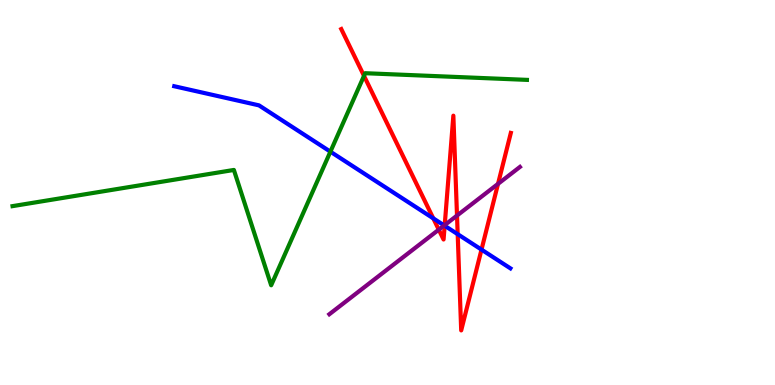[{'lines': ['blue', 'red'], 'intersections': [{'x': 5.59, 'y': 4.33}, {'x': 5.74, 'y': 4.14}, {'x': 5.91, 'y': 3.92}, {'x': 6.21, 'y': 3.52}]}, {'lines': ['green', 'red'], 'intersections': [{'x': 4.7, 'y': 8.03}]}, {'lines': ['purple', 'red'], 'intersections': [{'x': 5.66, 'y': 4.03}, {'x': 5.74, 'y': 4.15}, {'x': 5.9, 'y': 4.4}, {'x': 6.43, 'y': 5.22}]}, {'lines': ['blue', 'green'], 'intersections': [{'x': 4.26, 'y': 6.06}]}, {'lines': ['blue', 'purple'], 'intersections': [{'x': 5.73, 'y': 4.14}]}, {'lines': ['green', 'purple'], 'intersections': []}]